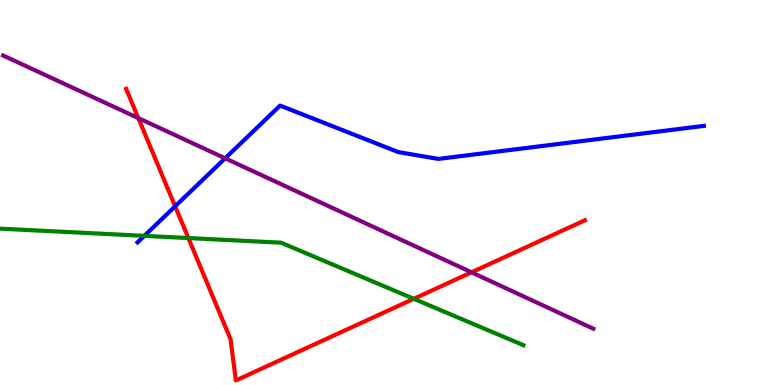[{'lines': ['blue', 'red'], 'intersections': [{'x': 2.26, 'y': 4.64}]}, {'lines': ['green', 'red'], 'intersections': [{'x': 2.43, 'y': 3.82}, {'x': 5.34, 'y': 2.24}]}, {'lines': ['purple', 'red'], 'intersections': [{'x': 1.79, 'y': 6.93}, {'x': 6.08, 'y': 2.93}]}, {'lines': ['blue', 'green'], 'intersections': [{'x': 1.86, 'y': 3.87}]}, {'lines': ['blue', 'purple'], 'intersections': [{'x': 2.91, 'y': 5.89}]}, {'lines': ['green', 'purple'], 'intersections': []}]